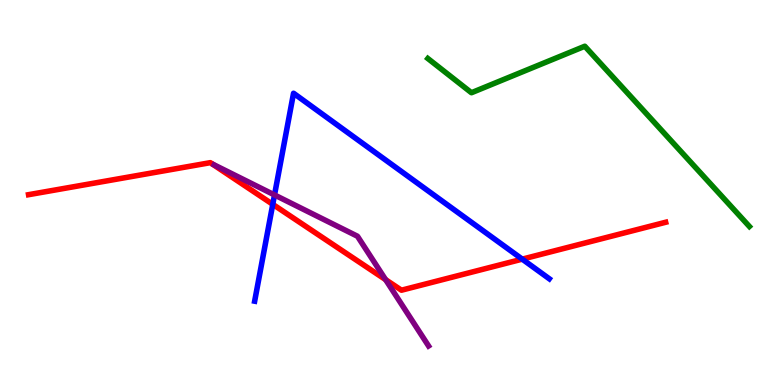[{'lines': ['blue', 'red'], 'intersections': [{'x': 3.52, 'y': 4.69}, {'x': 6.74, 'y': 3.27}]}, {'lines': ['green', 'red'], 'intersections': []}, {'lines': ['purple', 'red'], 'intersections': [{'x': 4.98, 'y': 2.74}]}, {'lines': ['blue', 'green'], 'intersections': []}, {'lines': ['blue', 'purple'], 'intersections': [{'x': 3.54, 'y': 4.94}]}, {'lines': ['green', 'purple'], 'intersections': []}]